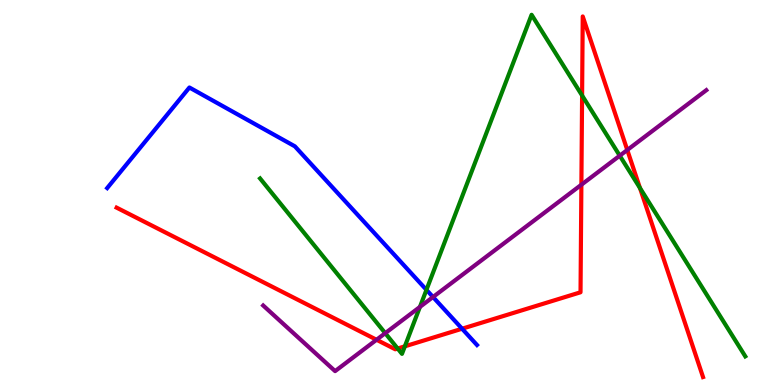[{'lines': ['blue', 'red'], 'intersections': [{'x': 5.96, 'y': 1.46}]}, {'lines': ['green', 'red'], 'intersections': [{'x': 5.13, 'y': 0.947}, {'x': 5.22, 'y': 1.0}, {'x': 7.51, 'y': 7.52}, {'x': 8.26, 'y': 5.12}]}, {'lines': ['purple', 'red'], 'intersections': [{'x': 4.86, 'y': 1.18}, {'x': 7.5, 'y': 5.2}, {'x': 8.09, 'y': 6.1}]}, {'lines': ['blue', 'green'], 'intersections': [{'x': 5.5, 'y': 2.47}]}, {'lines': ['blue', 'purple'], 'intersections': [{'x': 5.59, 'y': 2.29}]}, {'lines': ['green', 'purple'], 'intersections': [{'x': 4.97, 'y': 1.35}, {'x': 5.42, 'y': 2.03}, {'x': 8.0, 'y': 5.96}]}]